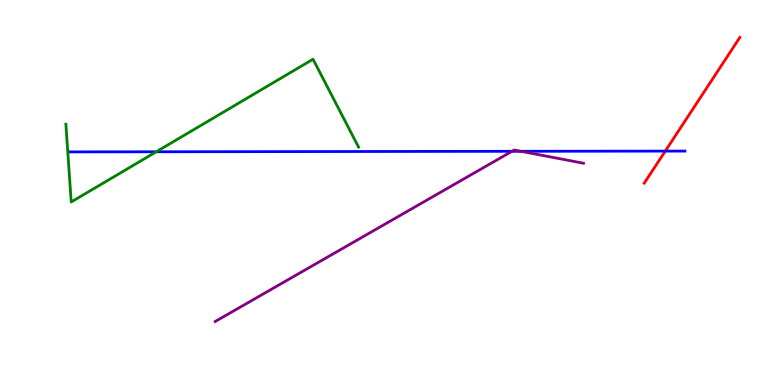[{'lines': ['blue', 'red'], 'intersections': [{'x': 8.58, 'y': 6.08}]}, {'lines': ['green', 'red'], 'intersections': []}, {'lines': ['purple', 'red'], 'intersections': []}, {'lines': ['blue', 'green'], 'intersections': [{'x': 2.02, 'y': 6.06}]}, {'lines': ['blue', 'purple'], 'intersections': [{'x': 6.61, 'y': 6.07}, {'x': 6.72, 'y': 6.07}]}, {'lines': ['green', 'purple'], 'intersections': []}]